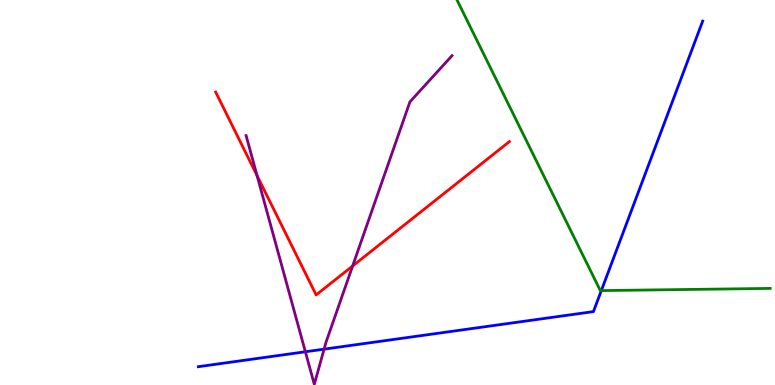[{'lines': ['blue', 'red'], 'intersections': []}, {'lines': ['green', 'red'], 'intersections': []}, {'lines': ['purple', 'red'], 'intersections': [{'x': 3.32, 'y': 5.44}, {'x': 4.55, 'y': 3.09}]}, {'lines': ['blue', 'green'], 'intersections': [{'x': 7.76, 'y': 2.45}]}, {'lines': ['blue', 'purple'], 'intersections': [{'x': 3.94, 'y': 0.863}, {'x': 4.18, 'y': 0.931}]}, {'lines': ['green', 'purple'], 'intersections': []}]